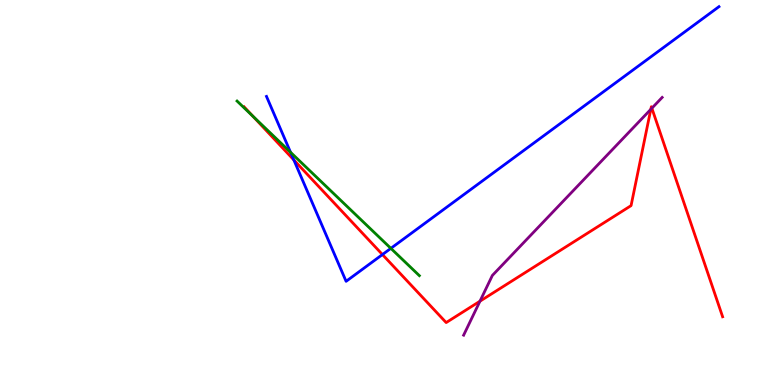[{'lines': ['blue', 'red'], 'intersections': [{'x': 3.79, 'y': 5.84}, {'x': 4.93, 'y': 3.39}]}, {'lines': ['green', 'red'], 'intersections': [{'x': 3.26, 'y': 6.99}]}, {'lines': ['purple', 'red'], 'intersections': [{'x': 6.19, 'y': 2.18}, {'x': 8.4, 'y': 7.16}, {'x': 8.41, 'y': 7.19}]}, {'lines': ['blue', 'green'], 'intersections': [{'x': 3.75, 'y': 6.04}, {'x': 5.04, 'y': 3.55}]}, {'lines': ['blue', 'purple'], 'intersections': []}, {'lines': ['green', 'purple'], 'intersections': []}]